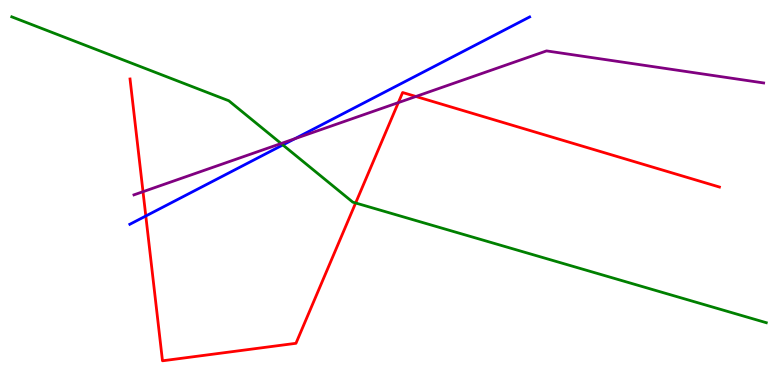[{'lines': ['blue', 'red'], 'intersections': [{'x': 1.88, 'y': 4.39}]}, {'lines': ['green', 'red'], 'intersections': [{'x': 4.59, 'y': 4.73}]}, {'lines': ['purple', 'red'], 'intersections': [{'x': 1.85, 'y': 5.02}, {'x': 5.14, 'y': 7.33}, {'x': 5.37, 'y': 7.49}]}, {'lines': ['blue', 'green'], 'intersections': [{'x': 3.65, 'y': 6.24}]}, {'lines': ['blue', 'purple'], 'intersections': [{'x': 3.8, 'y': 6.4}]}, {'lines': ['green', 'purple'], 'intersections': [{'x': 3.63, 'y': 6.27}]}]